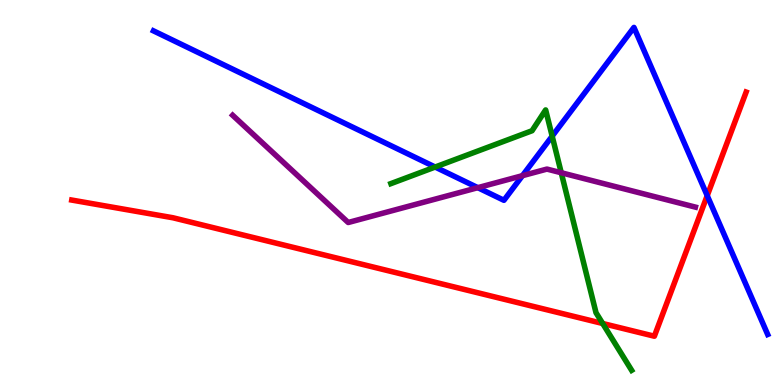[{'lines': ['blue', 'red'], 'intersections': [{'x': 9.13, 'y': 4.92}]}, {'lines': ['green', 'red'], 'intersections': [{'x': 7.78, 'y': 1.6}]}, {'lines': ['purple', 'red'], 'intersections': []}, {'lines': ['blue', 'green'], 'intersections': [{'x': 5.61, 'y': 5.66}, {'x': 7.12, 'y': 6.46}]}, {'lines': ['blue', 'purple'], 'intersections': [{'x': 6.17, 'y': 5.13}, {'x': 6.74, 'y': 5.44}]}, {'lines': ['green', 'purple'], 'intersections': [{'x': 7.24, 'y': 5.51}]}]